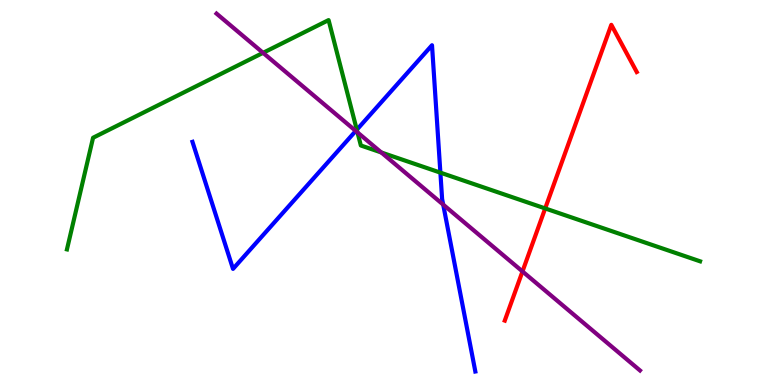[{'lines': ['blue', 'red'], 'intersections': []}, {'lines': ['green', 'red'], 'intersections': [{'x': 7.03, 'y': 4.59}]}, {'lines': ['purple', 'red'], 'intersections': [{'x': 6.74, 'y': 2.95}]}, {'lines': ['blue', 'green'], 'intersections': [{'x': 4.6, 'y': 6.63}, {'x': 5.68, 'y': 5.52}]}, {'lines': ['blue', 'purple'], 'intersections': [{'x': 4.59, 'y': 6.6}, {'x': 5.72, 'y': 4.68}]}, {'lines': ['green', 'purple'], 'intersections': [{'x': 3.39, 'y': 8.63}, {'x': 4.61, 'y': 6.56}, {'x': 4.92, 'y': 6.04}]}]